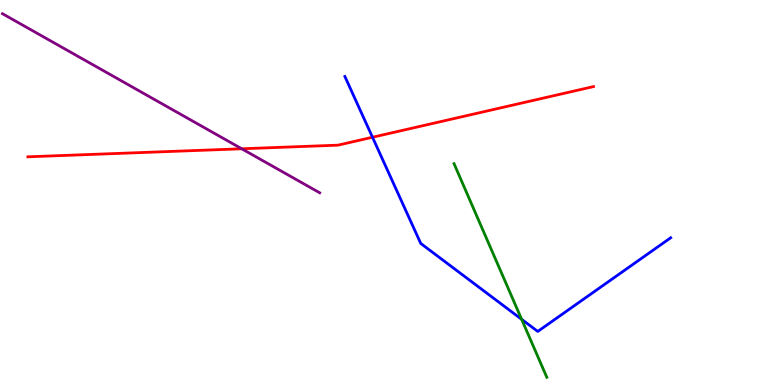[{'lines': ['blue', 'red'], 'intersections': [{'x': 4.81, 'y': 6.44}]}, {'lines': ['green', 'red'], 'intersections': []}, {'lines': ['purple', 'red'], 'intersections': [{'x': 3.12, 'y': 6.14}]}, {'lines': ['blue', 'green'], 'intersections': [{'x': 6.73, 'y': 1.71}]}, {'lines': ['blue', 'purple'], 'intersections': []}, {'lines': ['green', 'purple'], 'intersections': []}]